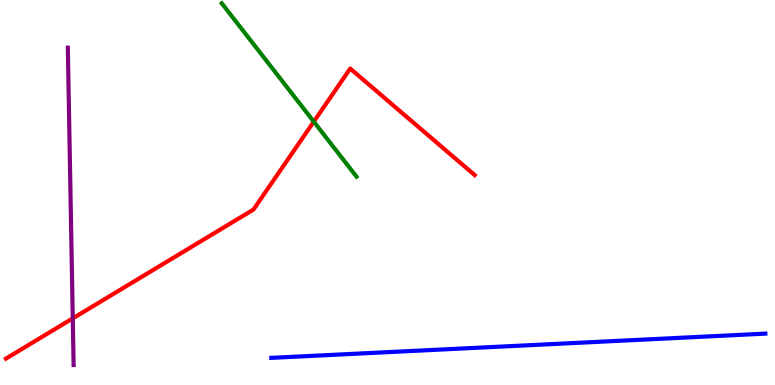[{'lines': ['blue', 'red'], 'intersections': []}, {'lines': ['green', 'red'], 'intersections': [{'x': 4.05, 'y': 6.84}]}, {'lines': ['purple', 'red'], 'intersections': [{'x': 0.939, 'y': 1.73}]}, {'lines': ['blue', 'green'], 'intersections': []}, {'lines': ['blue', 'purple'], 'intersections': []}, {'lines': ['green', 'purple'], 'intersections': []}]